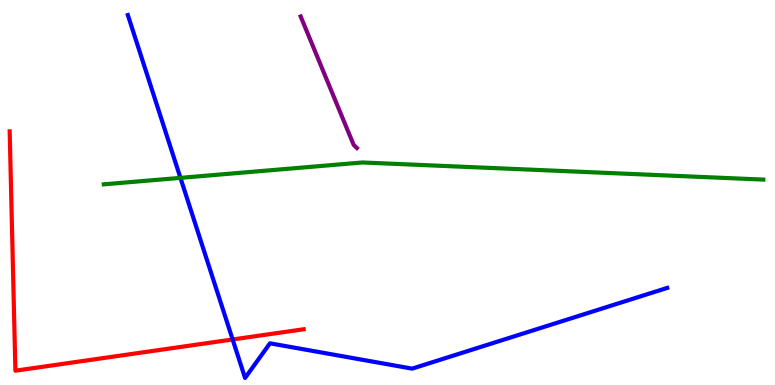[{'lines': ['blue', 'red'], 'intersections': [{'x': 3.0, 'y': 1.18}]}, {'lines': ['green', 'red'], 'intersections': []}, {'lines': ['purple', 'red'], 'intersections': []}, {'lines': ['blue', 'green'], 'intersections': [{'x': 2.33, 'y': 5.38}]}, {'lines': ['blue', 'purple'], 'intersections': []}, {'lines': ['green', 'purple'], 'intersections': []}]